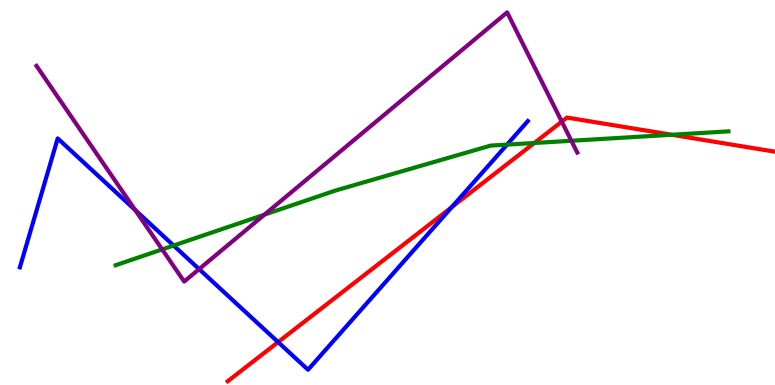[{'lines': ['blue', 'red'], 'intersections': [{'x': 3.59, 'y': 1.11}, {'x': 5.83, 'y': 4.62}]}, {'lines': ['green', 'red'], 'intersections': [{'x': 6.89, 'y': 6.29}, {'x': 8.67, 'y': 6.5}]}, {'lines': ['purple', 'red'], 'intersections': [{'x': 7.25, 'y': 6.84}]}, {'lines': ['blue', 'green'], 'intersections': [{'x': 2.24, 'y': 3.62}, {'x': 6.54, 'y': 6.24}]}, {'lines': ['blue', 'purple'], 'intersections': [{'x': 1.75, 'y': 4.54}, {'x': 2.57, 'y': 3.01}]}, {'lines': ['green', 'purple'], 'intersections': [{'x': 2.09, 'y': 3.52}, {'x': 3.41, 'y': 4.42}, {'x': 7.37, 'y': 6.34}]}]